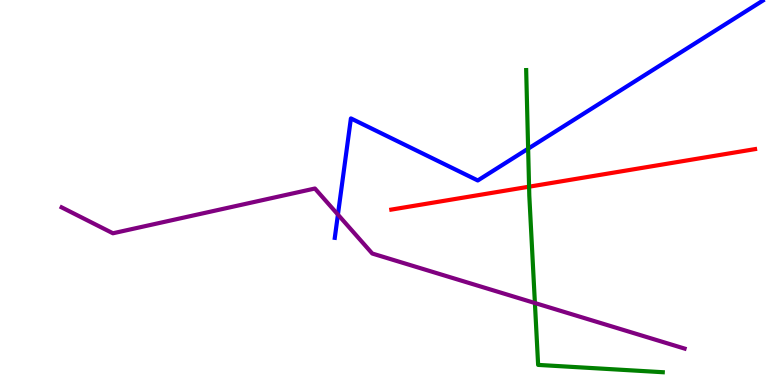[{'lines': ['blue', 'red'], 'intersections': []}, {'lines': ['green', 'red'], 'intersections': [{'x': 6.83, 'y': 5.15}]}, {'lines': ['purple', 'red'], 'intersections': []}, {'lines': ['blue', 'green'], 'intersections': [{'x': 6.81, 'y': 6.14}]}, {'lines': ['blue', 'purple'], 'intersections': [{'x': 4.36, 'y': 4.43}]}, {'lines': ['green', 'purple'], 'intersections': [{'x': 6.9, 'y': 2.13}]}]